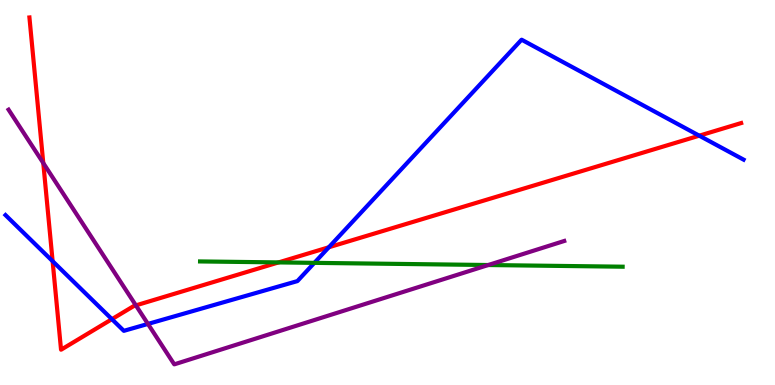[{'lines': ['blue', 'red'], 'intersections': [{'x': 0.679, 'y': 3.22}, {'x': 1.44, 'y': 1.71}, {'x': 4.24, 'y': 3.58}, {'x': 9.02, 'y': 6.48}]}, {'lines': ['green', 'red'], 'intersections': [{'x': 3.59, 'y': 3.18}]}, {'lines': ['purple', 'red'], 'intersections': [{'x': 0.558, 'y': 5.77}, {'x': 1.75, 'y': 2.07}]}, {'lines': ['blue', 'green'], 'intersections': [{'x': 4.06, 'y': 3.17}]}, {'lines': ['blue', 'purple'], 'intersections': [{'x': 1.91, 'y': 1.59}]}, {'lines': ['green', 'purple'], 'intersections': [{'x': 6.3, 'y': 3.12}]}]